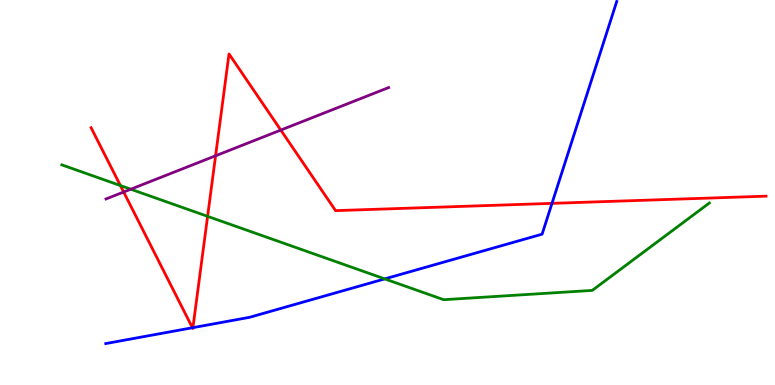[{'lines': ['blue', 'red'], 'intersections': [{'x': 2.48, 'y': 1.49}, {'x': 2.49, 'y': 1.49}, {'x': 7.12, 'y': 4.72}]}, {'lines': ['green', 'red'], 'intersections': [{'x': 1.55, 'y': 5.18}, {'x': 2.68, 'y': 4.38}]}, {'lines': ['purple', 'red'], 'intersections': [{'x': 1.6, 'y': 5.01}, {'x': 2.78, 'y': 5.95}, {'x': 3.62, 'y': 6.62}]}, {'lines': ['blue', 'green'], 'intersections': [{'x': 4.96, 'y': 2.76}]}, {'lines': ['blue', 'purple'], 'intersections': []}, {'lines': ['green', 'purple'], 'intersections': [{'x': 1.69, 'y': 5.09}]}]